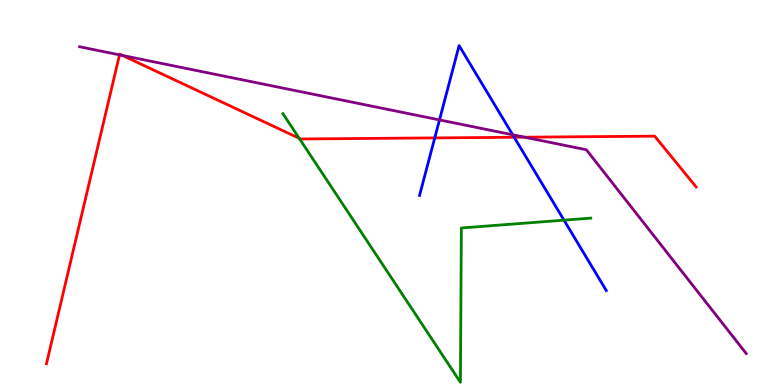[{'lines': ['blue', 'red'], 'intersections': [{'x': 5.61, 'y': 6.42}, {'x': 6.63, 'y': 6.43}]}, {'lines': ['green', 'red'], 'intersections': [{'x': 3.86, 'y': 6.41}]}, {'lines': ['purple', 'red'], 'intersections': [{'x': 1.54, 'y': 8.57}, {'x': 1.58, 'y': 8.56}, {'x': 6.77, 'y': 6.44}]}, {'lines': ['blue', 'green'], 'intersections': [{'x': 7.28, 'y': 4.28}]}, {'lines': ['blue', 'purple'], 'intersections': [{'x': 5.67, 'y': 6.89}, {'x': 6.62, 'y': 6.5}]}, {'lines': ['green', 'purple'], 'intersections': []}]